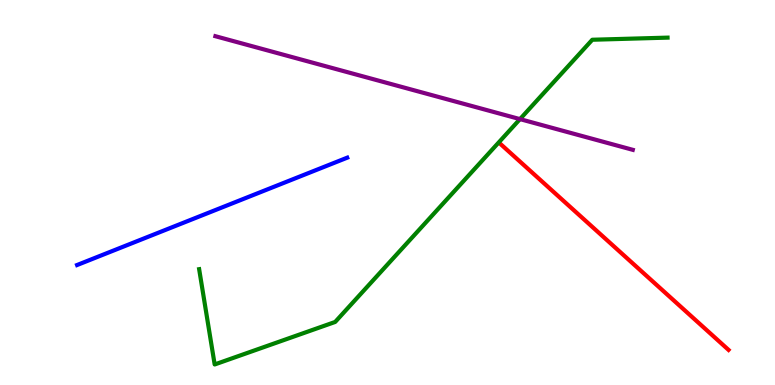[{'lines': ['blue', 'red'], 'intersections': []}, {'lines': ['green', 'red'], 'intersections': []}, {'lines': ['purple', 'red'], 'intersections': []}, {'lines': ['blue', 'green'], 'intersections': []}, {'lines': ['blue', 'purple'], 'intersections': []}, {'lines': ['green', 'purple'], 'intersections': [{'x': 6.71, 'y': 6.91}]}]